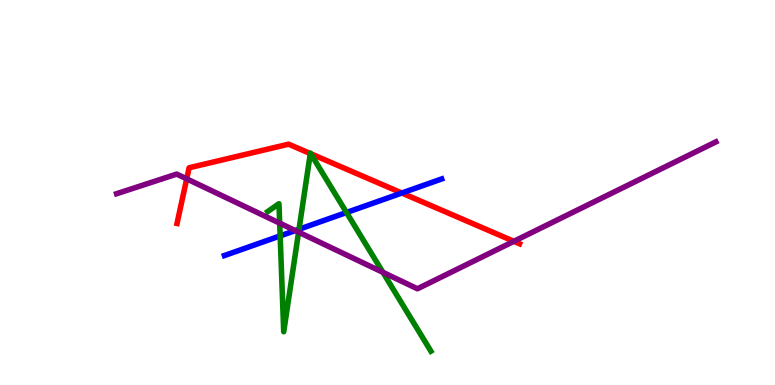[{'lines': ['blue', 'red'], 'intersections': [{'x': 5.18, 'y': 4.99}]}, {'lines': ['green', 'red'], 'intersections': [{'x': 4.0, 'y': 6.01}, {'x': 4.01, 'y': 6.01}]}, {'lines': ['purple', 'red'], 'intersections': [{'x': 2.41, 'y': 5.35}, {'x': 6.63, 'y': 3.73}]}, {'lines': ['blue', 'green'], 'intersections': [{'x': 3.61, 'y': 3.87}, {'x': 3.86, 'y': 4.05}, {'x': 4.47, 'y': 4.48}]}, {'lines': ['blue', 'purple'], 'intersections': [{'x': 3.81, 'y': 4.01}]}, {'lines': ['green', 'purple'], 'intersections': [{'x': 3.61, 'y': 4.2}, {'x': 3.85, 'y': 3.97}, {'x': 4.94, 'y': 2.93}]}]